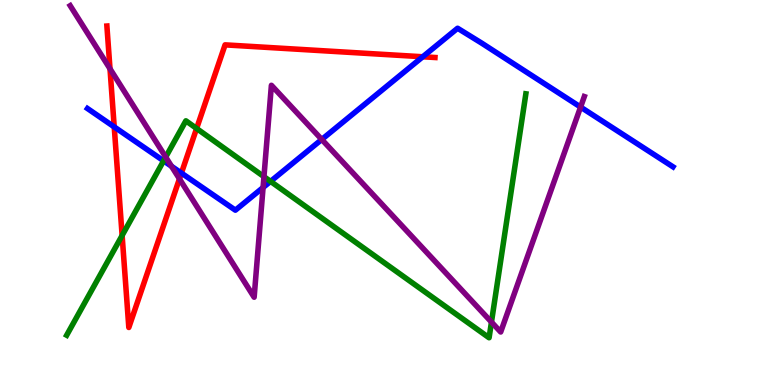[{'lines': ['blue', 'red'], 'intersections': [{'x': 1.47, 'y': 6.7}, {'x': 2.34, 'y': 5.5}, {'x': 5.46, 'y': 8.53}]}, {'lines': ['green', 'red'], 'intersections': [{'x': 1.58, 'y': 3.88}, {'x': 2.54, 'y': 6.66}]}, {'lines': ['purple', 'red'], 'intersections': [{'x': 1.42, 'y': 8.21}, {'x': 2.32, 'y': 5.35}]}, {'lines': ['blue', 'green'], 'intersections': [{'x': 2.11, 'y': 5.82}, {'x': 3.49, 'y': 5.29}]}, {'lines': ['blue', 'purple'], 'intersections': [{'x': 2.21, 'y': 5.68}, {'x': 3.39, 'y': 5.13}, {'x': 4.15, 'y': 6.38}, {'x': 7.49, 'y': 7.22}]}, {'lines': ['green', 'purple'], 'intersections': [{'x': 2.14, 'y': 5.92}, {'x': 3.41, 'y': 5.41}, {'x': 6.34, 'y': 1.63}]}]